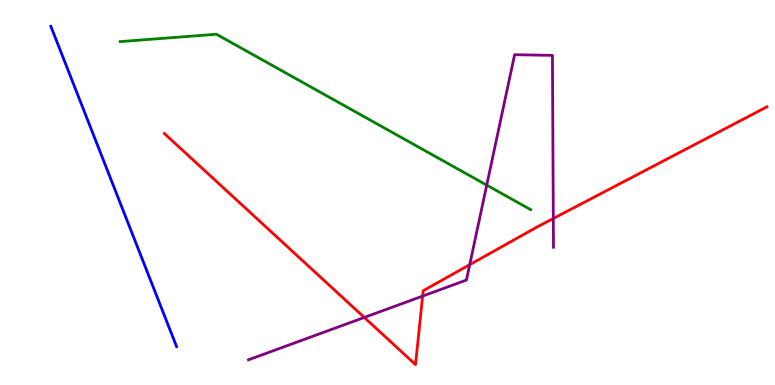[{'lines': ['blue', 'red'], 'intersections': []}, {'lines': ['green', 'red'], 'intersections': []}, {'lines': ['purple', 'red'], 'intersections': [{'x': 4.7, 'y': 1.75}, {'x': 5.45, 'y': 2.31}, {'x': 6.06, 'y': 3.12}, {'x': 7.14, 'y': 4.32}]}, {'lines': ['blue', 'green'], 'intersections': []}, {'lines': ['blue', 'purple'], 'intersections': []}, {'lines': ['green', 'purple'], 'intersections': [{'x': 6.28, 'y': 5.19}]}]